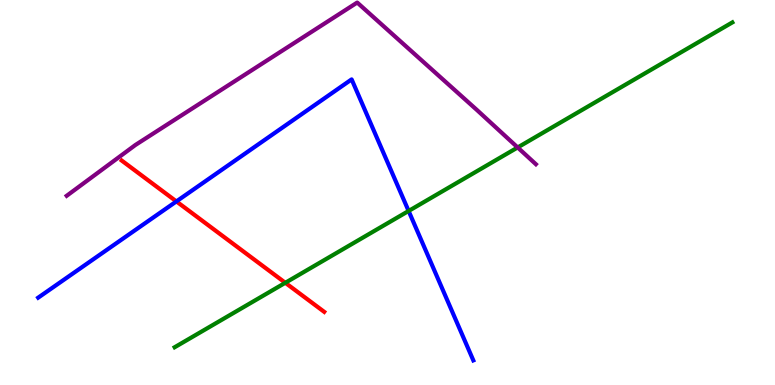[{'lines': ['blue', 'red'], 'intersections': [{'x': 2.28, 'y': 4.77}]}, {'lines': ['green', 'red'], 'intersections': [{'x': 3.68, 'y': 2.65}]}, {'lines': ['purple', 'red'], 'intersections': []}, {'lines': ['blue', 'green'], 'intersections': [{'x': 5.27, 'y': 4.52}]}, {'lines': ['blue', 'purple'], 'intersections': []}, {'lines': ['green', 'purple'], 'intersections': [{'x': 6.68, 'y': 6.17}]}]